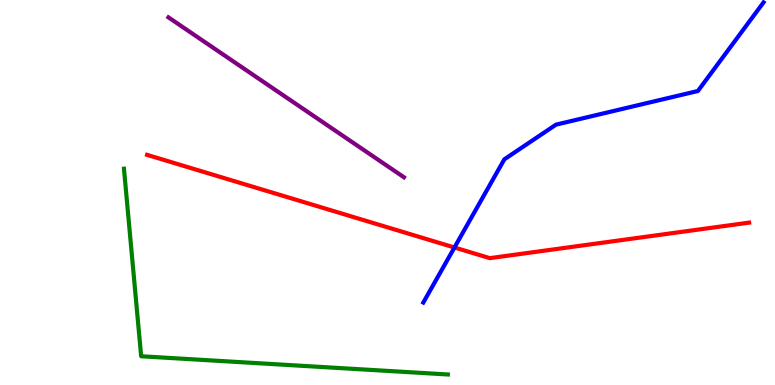[{'lines': ['blue', 'red'], 'intersections': [{'x': 5.86, 'y': 3.57}]}, {'lines': ['green', 'red'], 'intersections': []}, {'lines': ['purple', 'red'], 'intersections': []}, {'lines': ['blue', 'green'], 'intersections': []}, {'lines': ['blue', 'purple'], 'intersections': []}, {'lines': ['green', 'purple'], 'intersections': []}]